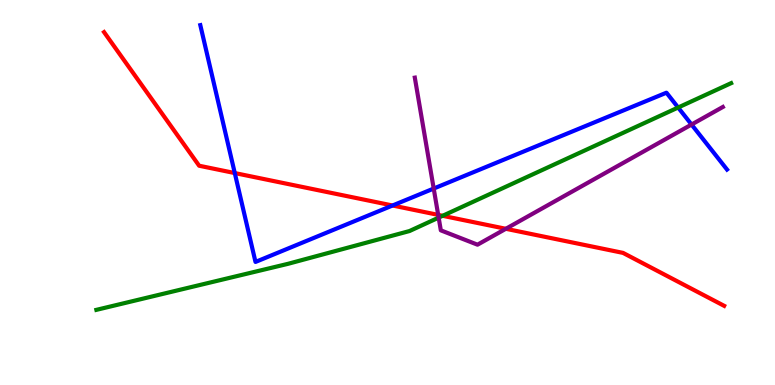[{'lines': ['blue', 'red'], 'intersections': [{'x': 3.03, 'y': 5.5}, {'x': 5.07, 'y': 4.66}]}, {'lines': ['green', 'red'], 'intersections': [{'x': 5.71, 'y': 4.39}]}, {'lines': ['purple', 'red'], 'intersections': [{'x': 5.65, 'y': 4.42}, {'x': 6.53, 'y': 4.06}]}, {'lines': ['blue', 'green'], 'intersections': [{'x': 8.75, 'y': 7.21}]}, {'lines': ['blue', 'purple'], 'intersections': [{'x': 5.6, 'y': 5.1}, {'x': 8.92, 'y': 6.77}]}, {'lines': ['green', 'purple'], 'intersections': [{'x': 5.66, 'y': 4.35}]}]